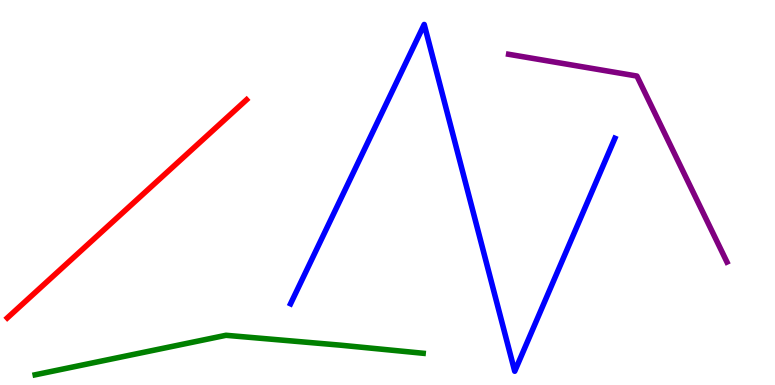[{'lines': ['blue', 'red'], 'intersections': []}, {'lines': ['green', 'red'], 'intersections': []}, {'lines': ['purple', 'red'], 'intersections': []}, {'lines': ['blue', 'green'], 'intersections': []}, {'lines': ['blue', 'purple'], 'intersections': []}, {'lines': ['green', 'purple'], 'intersections': []}]